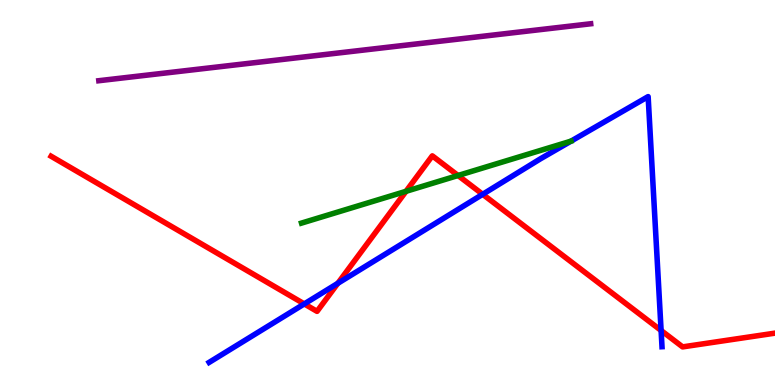[{'lines': ['blue', 'red'], 'intersections': [{'x': 3.93, 'y': 2.11}, {'x': 4.36, 'y': 2.64}, {'x': 6.23, 'y': 4.95}, {'x': 8.53, 'y': 1.42}]}, {'lines': ['green', 'red'], 'intersections': [{'x': 5.24, 'y': 5.03}, {'x': 5.91, 'y': 5.44}]}, {'lines': ['purple', 'red'], 'intersections': []}, {'lines': ['blue', 'green'], 'intersections': []}, {'lines': ['blue', 'purple'], 'intersections': []}, {'lines': ['green', 'purple'], 'intersections': []}]